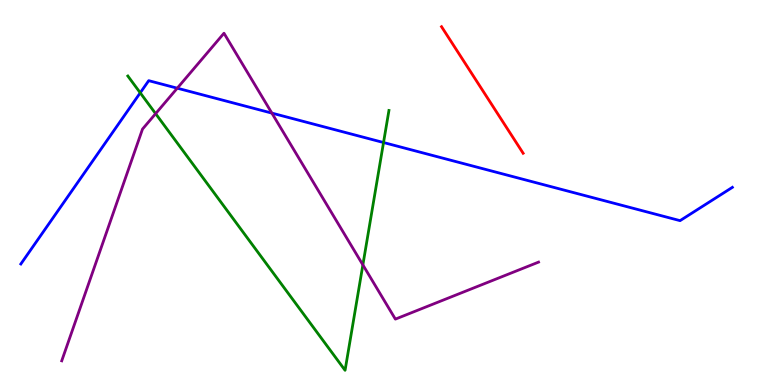[{'lines': ['blue', 'red'], 'intersections': []}, {'lines': ['green', 'red'], 'intersections': []}, {'lines': ['purple', 'red'], 'intersections': []}, {'lines': ['blue', 'green'], 'intersections': [{'x': 1.81, 'y': 7.59}, {'x': 4.95, 'y': 6.3}]}, {'lines': ['blue', 'purple'], 'intersections': [{'x': 2.29, 'y': 7.71}, {'x': 3.51, 'y': 7.06}]}, {'lines': ['green', 'purple'], 'intersections': [{'x': 2.01, 'y': 7.05}, {'x': 4.68, 'y': 3.12}]}]